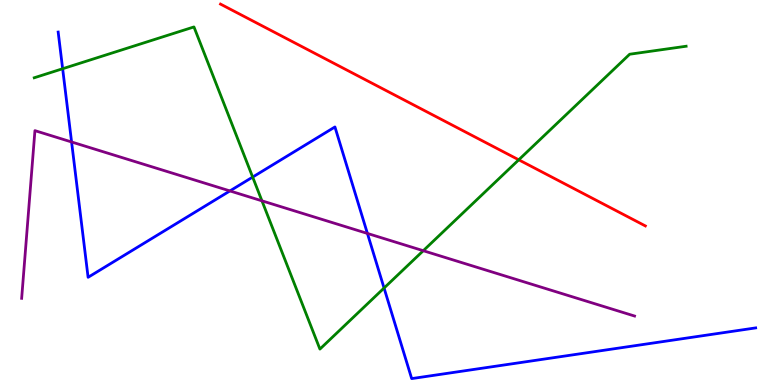[{'lines': ['blue', 'red'], 'intersections': []}, {'lines': ['green', 'red'], 'intersections': [{'x': 6.69, 'y': 5.85}]}, {'lines': ['purple', 'red'], 'intersections': []}, {'lines': ['blue', 'green'], 'intersections': [{'x': 0.808, 'y': 8.21}, {'x': 3.26, 'y': 5.4}, {'x': 4.96, 'y': 2.52}]}, {'lines': ['blue', 'purple'], 'intersections': [{'x': 0.924, 'y': 6.31}, {'x': 2.97, 'y': 5.04}, {'x': 4.74, 'y': 3.94}]}, {'lines': ['green', 'purple'], 'intersections': [{'x': 3.38, 'y': 4.78}, {'x': 5.46, 'y': 3.49}]}]